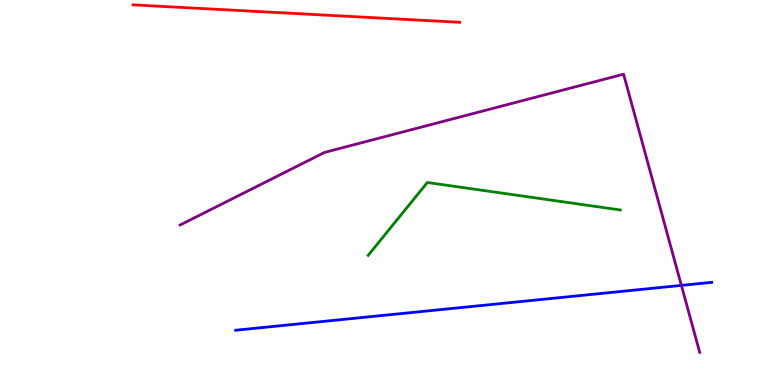[{'lines': ['blue', 'red'], 'intersections': []}, {'lines': ['green', 'red'], 'intersections': []}, {'lines': ['purple', 'red'], 'intersections': []}, {'lines': ['blue', 'green'], 'intersections': []}, {'lines': ['blue', 'purple'], 'intersections': [{'x': 8.79, 'y': 2.59}]}, {'lines': ['green', 'purple'], 'intersections': []}]